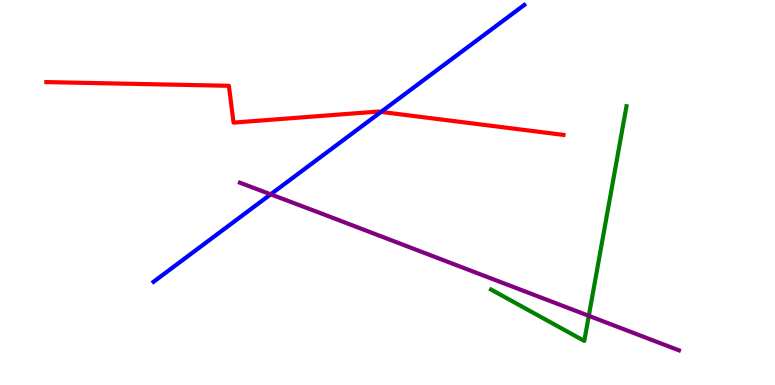[{'lines': ['blue', 'red'], 'intersections': [{'x': 4.92, 'y': 7.09}]}, {'lines': ['green', 'red'], 'intersections': []}, {'lines': ['purple', 'red'], 'intersections': []}, {'lines': ['blue', 'green'], 'intersections': []}, {'lines': ['blue', 'purple'], 'intersections': [{'x': 3.49, 'y': 4.95}]}, {'lines': ['green', 'purple'], 'intersections': [{'x': 7.6, 'y': 1.8}]}]